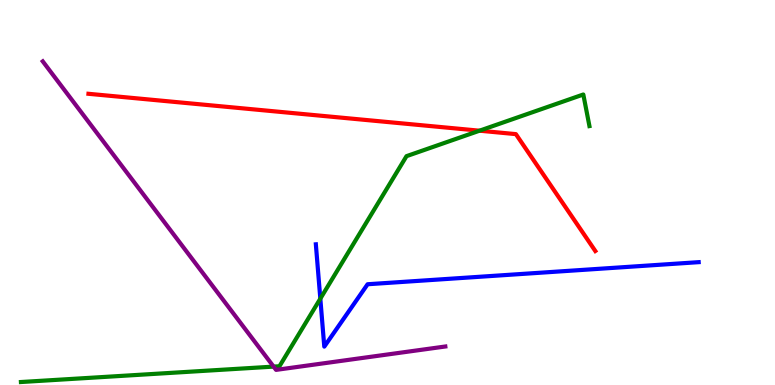[{'lines': ['blue', 'red'], 'intersections': []}, {'lines': ['green', 'red'], 'intersections': [{'x': 6.19, 'y': 6.61}]}, {'lines': ['purple', 'red'], 'intersections': []}, {'lines': ['blue', 'green'], 'intersections': [{'x': 4.13, 'y': 2.24}]}, {'lines': ['blue', 'purple'], 'intersections': []}, {'lines': ['green', 'purple'], 'intersections': [{'x': 3.53, 'y': 0.478}]}]